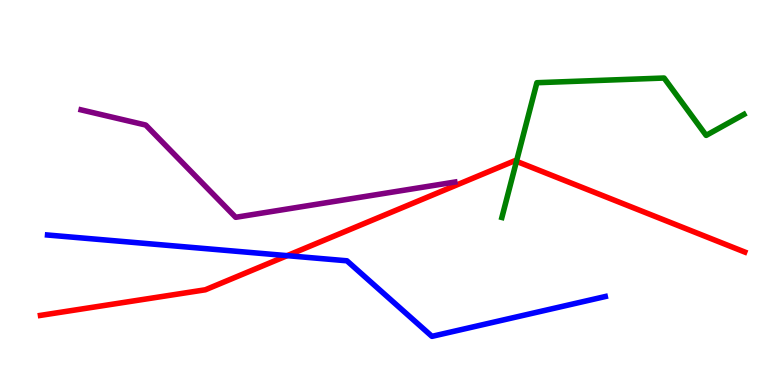[{'lines': ['blue', 'red'], 'intersections': [{'x': 3.71, 'y': 3.36}]}, {'lines': ['green', 'red'], 'intersections': [{'x': 6.66, 'y': 5.81}]}, {'lines': ['purple', 'red'], 'intersections': []}, {'lines': ['blue', 'green'], 'intersections': []}, {'lines': ['blue', 'purple'], 'intersections': []}, {'lines': ['green', 'purple'], 'intersections': []}]